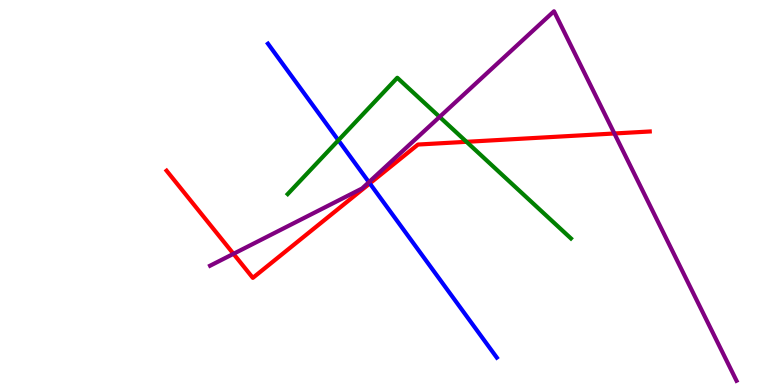[{'lines': ['blue', 'red'], 'intersections': [{'x': 4.77, 'y': 5.24}]}, {'lines': ['green', 'red'], 'intersections': [{'x': 6.02, 'y': 6.32}]}, {'lines': ['purple', 'red'], 'intersections': [{'x': 3.01, 'y': 3.41}, {'x': 7.93, 'y': 6.53}]}, {'lines': ['blue', 'green'], 'intersections': [{'x': 4.37, 'y': 6.36}]}, {'lines': ['blue', 'purple'], 'intersections': [{'x': 4.76, 'y': 5.27}]}, {'lines': ['green', 'purple'], 'intersections': [{'x': 5.67, 'y': 6.96}]}]